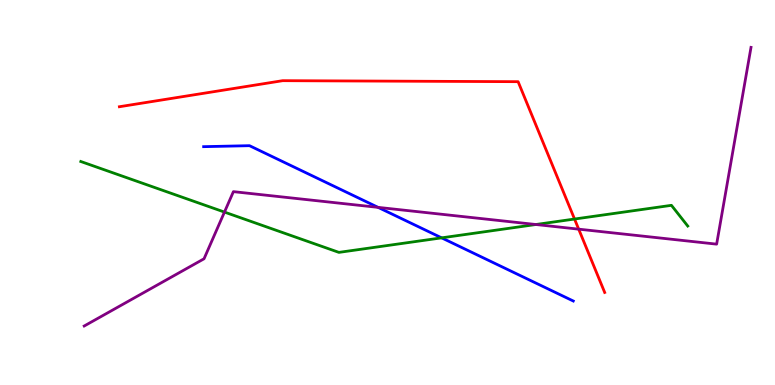[{'lines': ['blue', 'red'], 'intersections': []}, {'lines': ['green', 'red'], 'intersections': [{'x': 7.41, 'y': 4.31}]}, {'lines': ['purple', 'red'], 'intersections': [{'x': 7.47, 'y': 4.05}]}, {'lines': ['blue', 'green'], 'intersections': [{'x': 5.7, 'y': 3.82}]}, {'lines': ['blue', 'purple'], 'intersections': [{'x': 4.88, 'y': 4.61}]}, {'lines': ['green', 'purple'], 'intersections': [{'x': 2.9, 'y': 4.49}, {'x': 6.91, 'y': 4.17}]}]